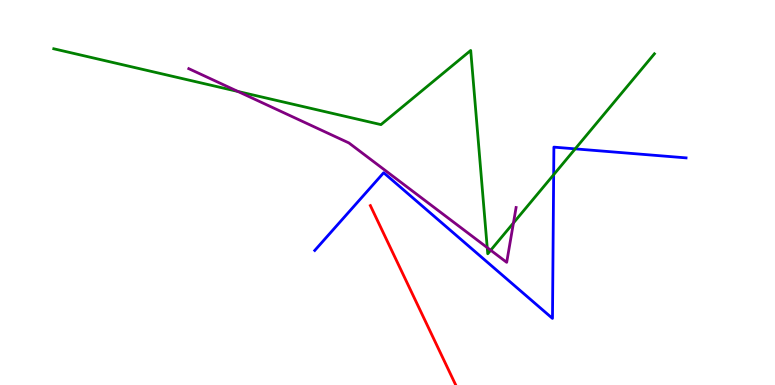[{'lines': ['blue', 'red'], 'intersections': []}, {'lines': ['green', 'red'], 'intersections': []}, {'lines': ['purple', 'red'], 'intersections': []}, {'lines': ['blue', 'green'], 'intersections': [{'x': 7.14, 'y': 5.46}, {'x': 7.42, 'y': 6.13}]}, {'lines': ['blue', 'purple'], 'intersections': []}, {'lines': ['green', 'purple'], 'intersections': [{'x': 3.07, 'y': 7.62}, {'x': 6.29, 'y': 3.57}, {'x': 6.33, 'y': 3.5}, {'x': 6.63, 'y': 4.21}]}]